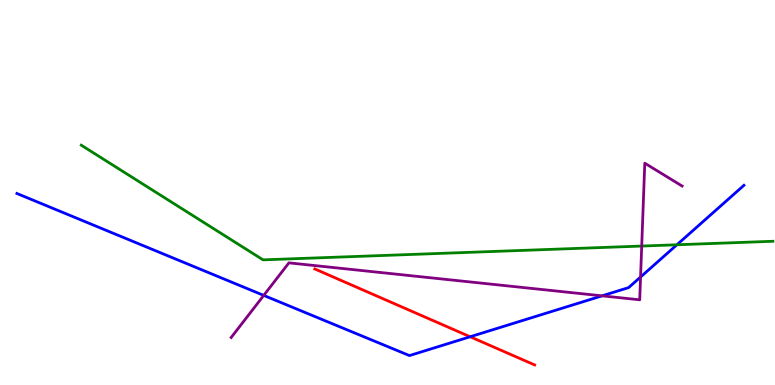[{'lines': ['blue', 'red'], 'intersections': [{'x': 6.07, 'y': 1.25}]}, {'lines': ['green', 'red'], 'intersections': []}, {'lines': ['purple', 'red'], 'intersections': []}, {'lines': ['blue', 'green'], 'intersections': [{'x': 8.73, 'y': 3.64}]}, {'lines': ['blue', 'purple'], 'intersections': [{'x': 3.4, 'y': 2.33}, {'x': 7.77, 'y': 2.32}, {'x': 8.27, 'y': 2.8}]}, {'lines': ['green', 'purple'], 'intersections': [{'x': 8.28, 'y': 3.61}]}]